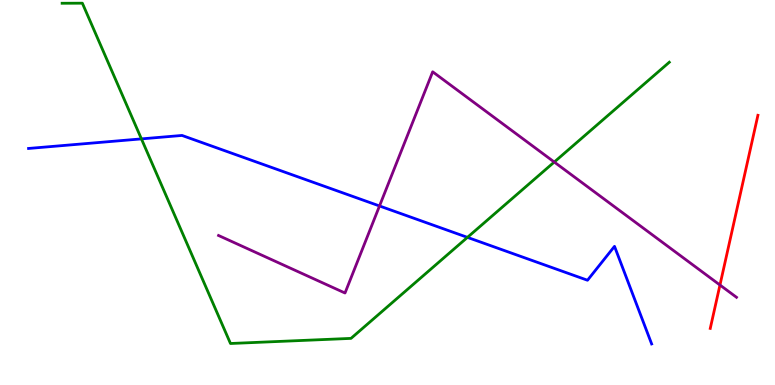[{'lines': ['blue', 'red'], 'intersections': []}, {'lines': ['green', 'red'], 'intersections': []}, {'lines': ['purple', 'red'], 'intersections': [{'x': 9.29, 'y': 2.6}]}, {'lines': ['blue', 'green'], 'intersections': [{'x': 1.82, 'y': 6.39}, {'x': 6.03, 'y': 3.83}]}, {'lines': ['blue', 'purple'], 'intersections': [{'x': 4.9, 'y': 4.65}]}, {'lines': ['green', 'purple'], 'intersections': [{'x': 7.15, 'y': 5.79}]}]